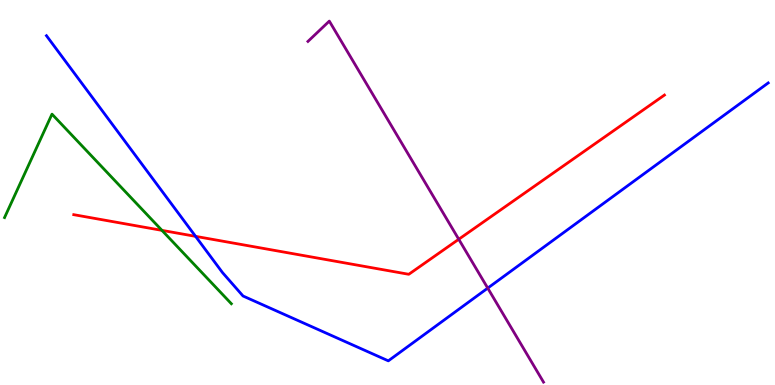[{'lines': ['blue', 'red'], 'intersections': [{'x': 2.52, 'y': 3.86}]}, {'lines': ['green', 'red'], 'intersections': [{'x': 2.09, 'y': 4.02}]}, {'lines': ['purple', 'red'], 'intersections': [{'x': 5.92, 'y': 3.79}]}, {'lines': ['blue', 'green'], 'intersections': []}, {'lines': ['blue', 'purple'], 'intersections': [{'x': 6.29, 'y': 2.52}]}, {'lines': ['green', 'purple'], 'intersections': []}]